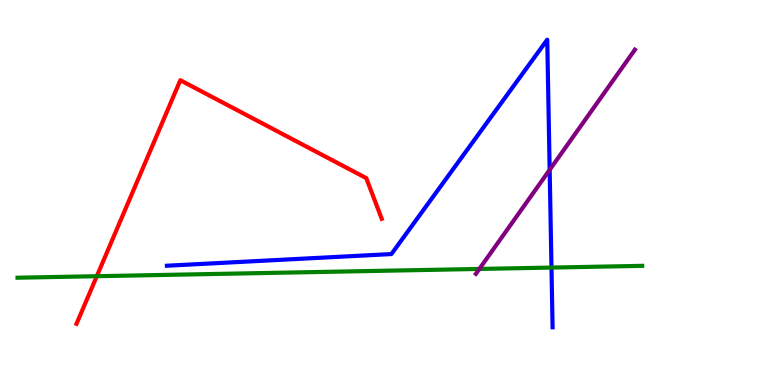[{'lines': ['blue', 'red'], 'intersections': []}, {'lines': ['green', 'red'], 'intersections': [{'x': 1.25, 'y': 2.83}]}, {'lines': ['purple', 'red'], 'intersections': []}, {'lines': ['blue', 'green'], 'intersections': [{'x': 7.12, 'y': 3.05}]}, {'lines': ['blue', 'purple'], 'intersections': [{'x': 7.09, 'y': 5.59}]}, {'lines': ['green', 'purple'], 'intersections': [{'x': 6.19, 'y': 3.01}]}]